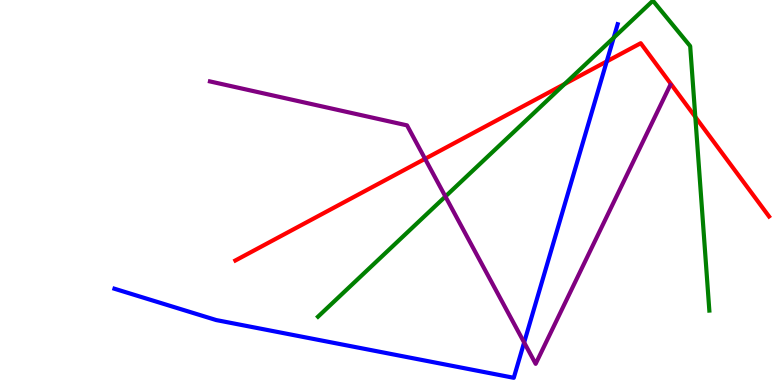[{'lines': ['blue', 'red'], 'intersections': [{'x': 7.83, 'y': 8.4}]}, {'lines': ['green', 'red'], 'intersections': [{'x': 7.29, 'y': 7.82}, {'x': 8.97, 'y': 6.96}]}, {'lines': ['purple', 'red'], 'intersections': [{'x': 5.48, 'y': 5.88}]}, {'lines': ['blue', 'green'], 'intersections': [{'x': 7.92, 'y': 9.02}]}, {'lines': ['blue', 'purple'], 'intersections': [{'x': 6.76, 'y': 1.1}]}, {'lines': ['green', 'purple'], 'intersections': [{'x': 5.75, 'y': 4.9}]}]